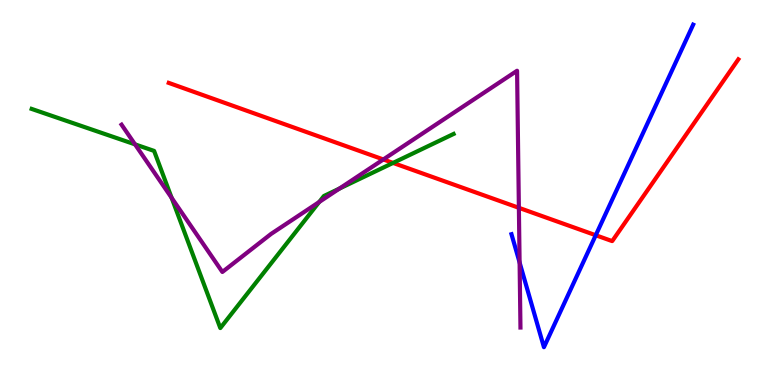[{'lines': ['blue', 'red'], 'intersections': [{'x': 7.69, 'y': 3.89}]}, {'lines': ['green', 'red'], 'intersections': [{'x': 5.07, 'y': 5.77}]}, {'lines': ['purple', 'red'], 'intersections': [{'x': 4.95, 'y': 5.86}, {'x': 6.7, 'y': 4.6}]}, {'lines': ['blue', 'green'], 'intersections': []}, {'lines': ['blue', 'purple'], 'intersections': [{'x': 6.7, 'y': 3.18}]}, {'lines': ['green', 'purple'], 'intersections': [{'x': 1.74, 'y': 6.25}, {'x': 2.21, 'y': 4.86}, {'x': 4.12, 'y': 4.75}, {'x': 4.38, 'y': 5.1}]}]